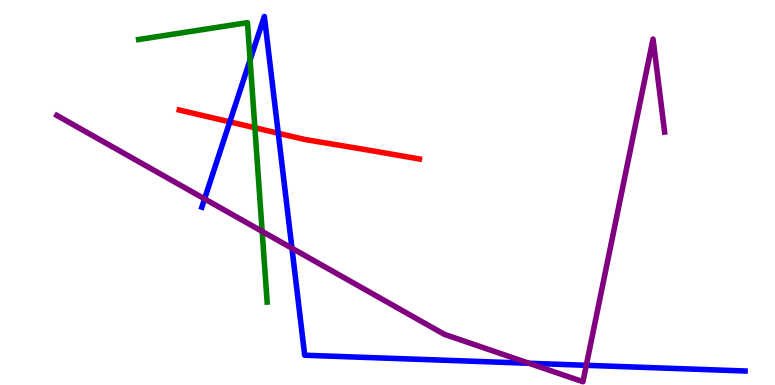[{'lines': ['blue', 'red'], 'intersections': [{'x': 2.97, 'y': 6.83}, {'x': 3.59, 'y': 6.54}]}, {'lines': ['green', 'red'], 'intersections': [{'x': 3.29, 'y': 6.68}]}, {'lines': ['purple', 'red'], 'intersections': []}, {'lines': ['blue', 'green'], 'intersections': [{'x': 3.23, 'y': 8.44}]}, {'lines': ['blue', 'purple'], 'intersections': [{'x': 2.64, 'y': 4.83}, {'x': 3.77, 'y': 3.55}, {'x': 6.83, 'y': 0.565}, {'x': 7.56, 'y': 0.511}]}, {'lines': ['green', 'purple'], 'intersections': [{'x': 3.38, 'y': 3.99}]}]